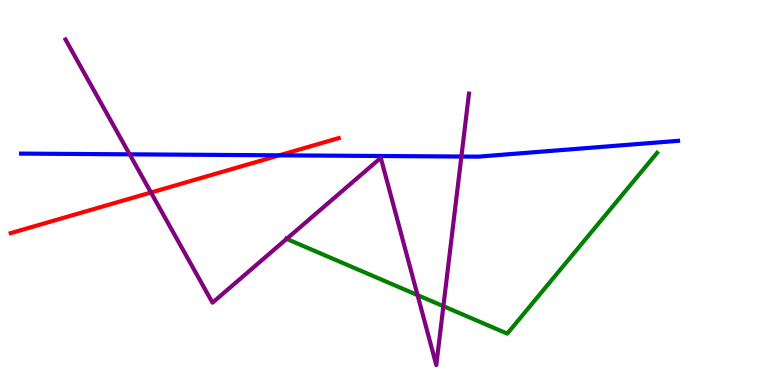[{'lines': ['blue', 'red'], 'intersections': [{'x': 3.6, 'y': 5.97}]}, {'lines': ['green', 'red'], 'intersections': []}, {'lines': ['purple', 'red'], 'intersections': [{'x': 1.95, 'y': 5.0}]}, {'lines': ['blue', 'green'], 'intersections': []}, {'lines': ['blue', 'purple'], 'intersections': [{'x': 1.67, 'y': 5.99}, {'x': 5.95, 'y': 5.93}]}, {'lines': ['green', 'purple'], 'intersections': [{'x': 3.7, 'y': 3.8}, {'x': 5.39, 'y': 2.34}, {'x': 5.72, 'y': 2.05}]}]